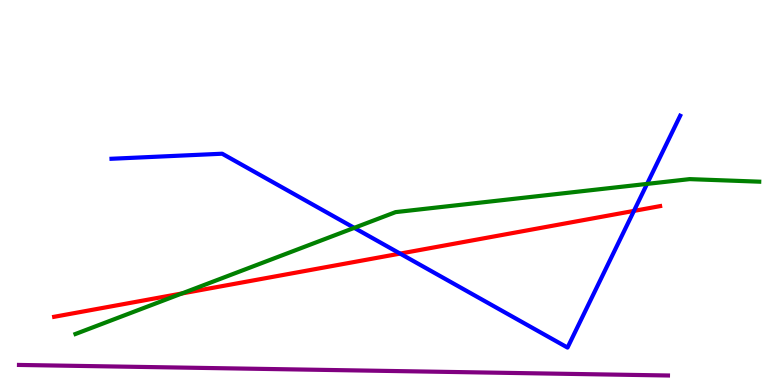[{'lines': ['blue', 'red'], 'intersections': [{'x': 5.16, 'y': 3.41}, {'x': 8.18, 'y': 4.52}]}, {'lines': ['green', 'red'], 'intersections': [{'x': 2.35, 'y': 2.38}]}, {'lines': ['purple', 'red'], 'intersections': []}, {'lines': ['blue', 'green'], 'intersections': [{'x': 4.57, 'y': 4.08}, {'x': 8.35, 'y': 5.22}]}, {'lines': ['blue', 'purple'], 'intersections': []}, {'lines': ['green', 'purple'], 'intersections': []}]